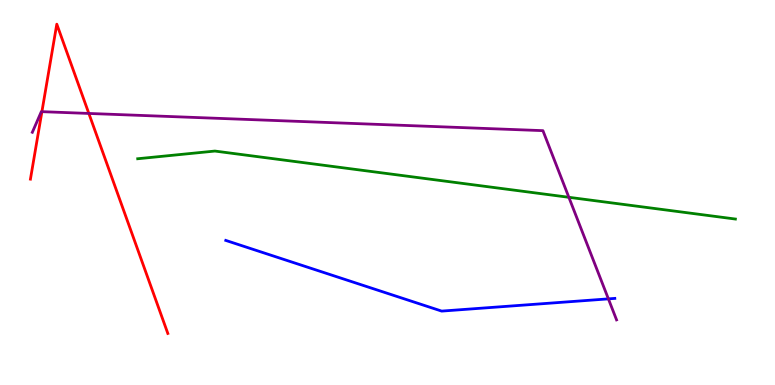[{'lines': ['blue', 'red'], 'intersections': []}, {'lines': ['green', 'red'], 'intersections': []}, {'lines': ['purple', 'red'], 'intersections': [{'x': 0.541, 'y': 7.1}, {'x': 1.15, 'y': 7.05}]}, {'lines': ['blue', 'green'], 'intersections': []}, {'lines': ['blue', 'purple'], 'intersections': [{'x': 7.85, 'y': 2.24}]}, {'lines': ['green', 'purple'], 'intersections': [{'x': 7.34, 'y': 4.88}]}]